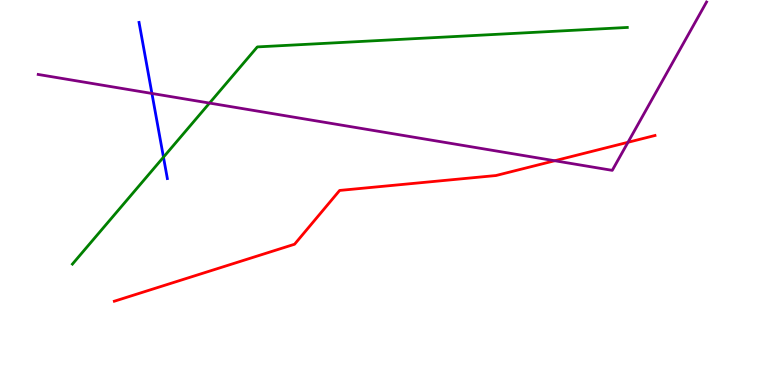[{'lines': ['blue', 'red'], 'intersections': []}, {'lines': ['green', 'red'], 'intersections': []}, {'lines': ['purple', 'red'], 'intersections': [{'x': 7.16, 'y': 5.82}, {'x': 8.1, 'y': 6.3}]}, {'lines': ['blue', 'green'], 'intersections': [{'x': 2.11, 'y': 5.92}]}, {'lines': ['blue', 'purple'], 'intersections': [{'x': 1.96, 'y': 7.57}]}, {'lines': ['green', 'purple'], 'intersections': [{'x': 2.7, 'y': 7.32}]}]